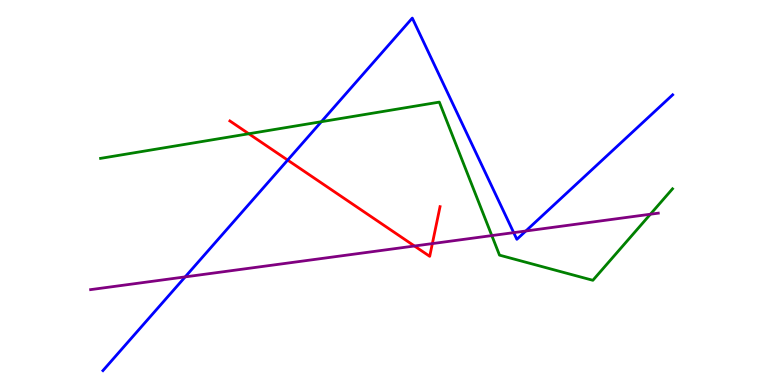[{'lines': ['blue', 'red'], 'intersections': [{'x': 3.71, 'y': 5.84}]}, {'lines': ['green', 'red'], 'intersections': [{'x': 3.21, 'y': 6.53}]}, {'lines': ['purple', 'red'], 'intersections': [{'x': 5.35, 'y': 3.61}, {'x': 5.58, 'y': 3.67}]}, {'lines': ['blue', 'green'], 'intersections': [{'x': 4.15, 'y': 6.84}]}, {'lines': ['blue', 'purple'], 'intersections': [{'x': 2.39, 'y': 2.81}, {'x': 6.63, 'y': 3.96}, {'x': 6.78, 'y': 4.0}]}, {'lines': ['green', 'purple'], 'intersections': [{'x': 6.35, 'y': 3.88}, {'x': 8.39, 'y': 4.44}]}]